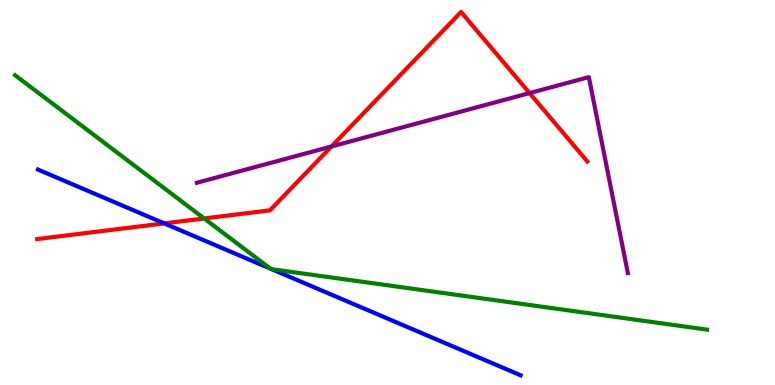[{'lines': ['blue', 'red'], 'intersections': [{'x': 2.12, 'y': 4.2}]}, {'lines': ['green', 'red'], 'intersections': [{'x': 2.63, 'y': 4.33}]}, {'lines': ['purple', 'red'], 'intersections': [{'x': 4.28, 'y': 6.2}, {'x': 6.83, 'y': 7.58}]}, {'lines': ['blue', 'green'], 'intersections': [{'x': 3.49, 'y': 3.02}, {'x': 3.51, 'y': 3.01}]}, {'lines': ['blue', 'purple'], 'intersections': []}, {'lines': ['green', 'purple'], 'intersections': []}]